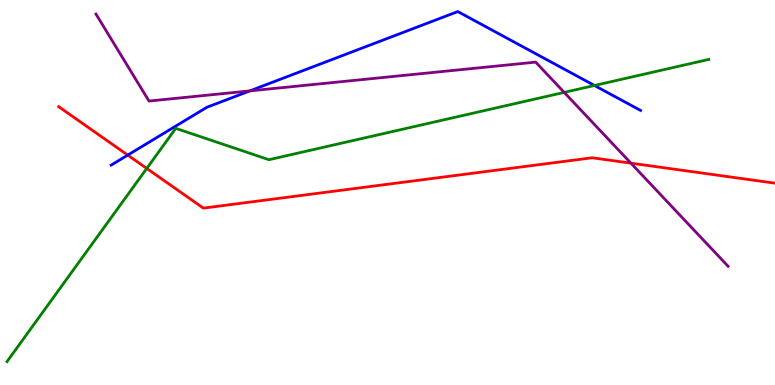[{'lines': ['blue', 'red'], 'intersections': [{'x': 1.65, 'y': 5.97}]}, {'lines': ['green', 'red'], 'intersections': [{'x': 1.89, 'y': 5.63}]}, {'lines': ['purple', 'red'], 'intersections': [{'x': 8.14, 'y': 5.76}]}, {'lines': ['blue', 'green'], 'intersections': [{'x': 7.67, 'y': 7.78}]}, {'lines': ['blue', 'purple'], 'intersections': [{'x': 3.22, 'y': 7.64}]}, {'lines': ['green', 'purple'], 'intersections': [{'x': 7.28, 'y': 7.6}]}]